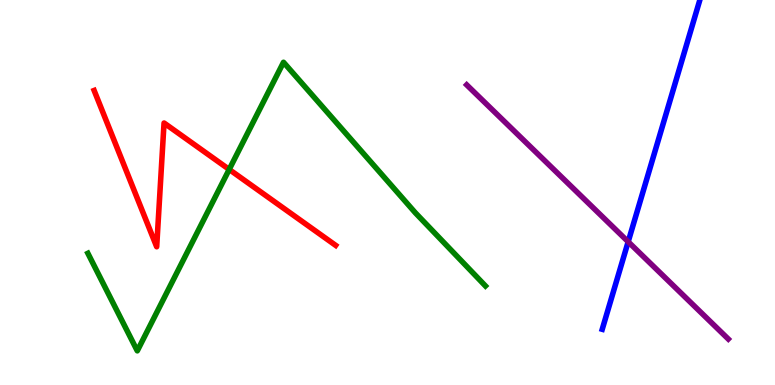[{'lines': ['blue', 'red'], 'intersections': []}, {'lines': ['green', 'red'], 'intersections': [{'x': 2.96, 'y': 5.6}]}, {'lines': ['purple', 'red'], 'intersections': []}, {'lines': ['blue', 'green'], 'intersections': []}, {'lines': ['blue', 'purple'], 'intersections': [{'x': 8.11, 'y': 3.72}]}, {'lines': ['green', 'purple'], 'intersections': []}]